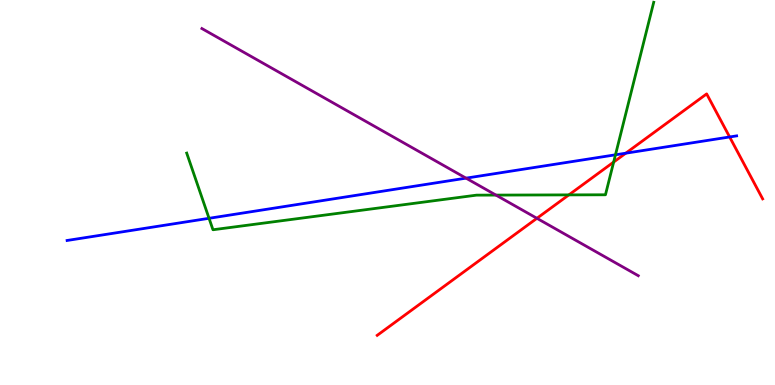[{'lines': ['blue', 'red'], 'intersections': [{'x': 8.07, 'y': 6.02}, {'x': 9.41, 'y': 6.44}]}, {'lines': ['green', 'red'], 'intersections': [{'x': 7.34, 'y': 4.94}, {'x': 7.92, 'y': 5.79}]}, {'lines': ['purple', 'red'], 'intersections': [{'x': 6.93, 'y': 4.33}]}, {'lines': ['blue', 'green'], 'intersections': [{'x': 2.7, 'y': 4.33}, {'x': 7.94, 'y': 5.98}]}, {'lines': ['blue', 'purple'], 'intersections': [{'x': 6.01, 'y': 5.37}]}, {'lines': ['green', 'purple'], 'intersections': [{'x': 6.4, 'y': 4.93}]}]